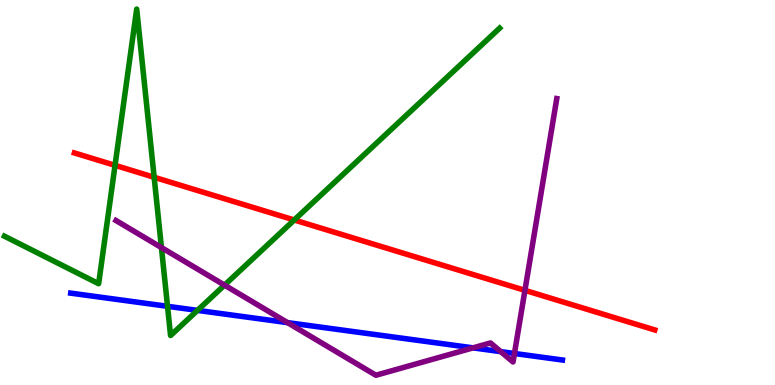[{'lines': ['blue', 'red'], 'intersections': []}, {'lines': ['green', 'red'], 'intersections': [{'x': 1.48, 'y': 5.71}, {'x': 1.99, 'y': 5.4}, {'x': 3.8, 'y': 4.29}]}, {'lines': ['purple', 'red'], 'intersections': [{'x': 6.77, 'y': 2.46}]}, {'lines': ['blue', 'green'], 'intersections': [{'x': 2.16, 'y': 2.04}, {'x': 2.55, 'y': 1.94}]}, {'lines': ['blue', 'purple'], 'intersections': [{'x': 3.71, 'y': 1.62}, {'x': 6.1, 'y': 0.965}, {'x': 6.46, 'y': 0.867}, {'x': 6.64, 'y': 0.819}]}, {'lines': ['green', 'purple'], 'intersections': [{'x': 2.08, 'y': 3.57}, {'x': 2.9, 'y': 2.59}]}]